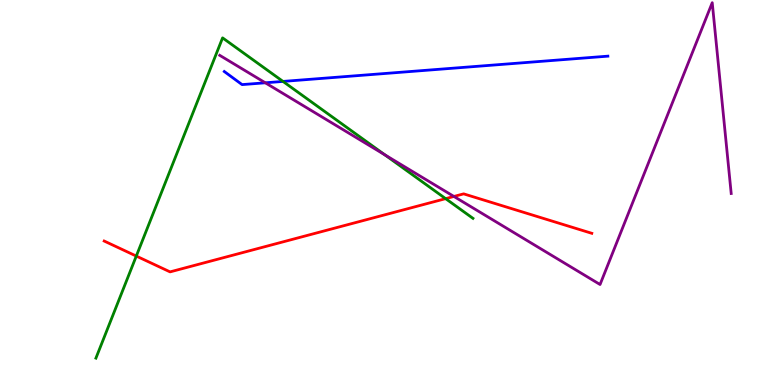[{'lines': ['blue', 'red'], 'intersections': []}, {'lines': ['green', 'red'], 'intersections': [{'x': 1.76, 'y': 3.35}, {'x': 5.75, 'y': 4.84}]}, {'lines': ['purple', 'red'], 'intersections': [{'x': 5.86, 'y': 4.9}]}, {'lines': ['blue', 'green'], 'intersections': [{'x': 3.65, 'y': 7.89}]}, {'lines': ['blue', 'purple'], 'intersections': [{'x': 3.42, 'y': 7.85}]}, {'lines': ['green', 'purple'], 'intersections': [{'x': 4.97, 'y': 5.98}]}]